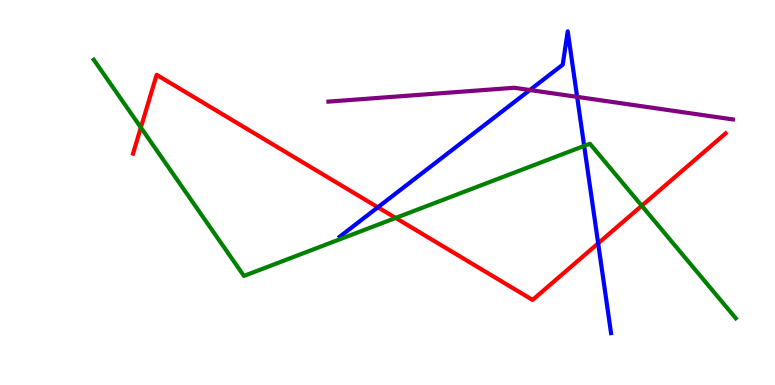[{'lines': ['blue', 'red'], 'intersections': [{'x': 4.88, 'y': 4.62}, {'x': 7.72, 'y': 3.68}]}, {'lines': ['green', 'red'], 'intersections': [{'x': 1.82, 'y': 6.69}, {'x': 5.11, 'y': 4.34}, {'x': 8.28, 'y': 4.66}]}, {'lines': ['purple', 'red'], 'intersections': []}, {'lines': ['blue', 'green'], 'intersections': [{'x': 7.54, 'y': 6.21}]}, {'lines': ['blue', 'purple'], 'intersections': [{'x': 6.84, 'y': 7.66}, {'x': 7.45, 'y': 7.48}]}, {'lines': ['green', 'purple'], 'intersections': []}]